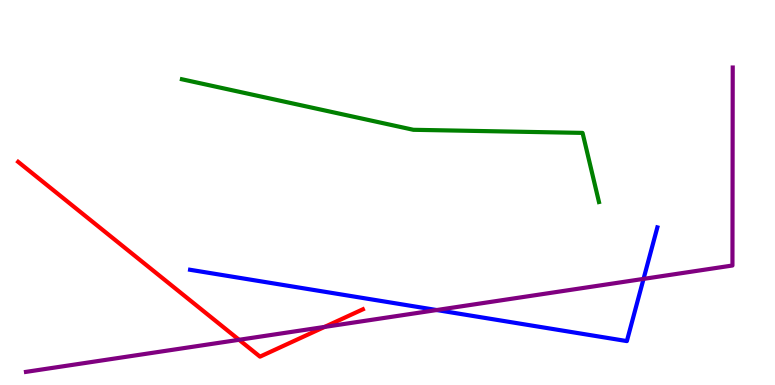[{'lines': ['blue', 'red'], 'intersections': []}, {'lines': ['green', 'red'], 'intersections': []}, {'lines': ['purple', 'red'], 'intersections': [{'x': 3.08, 'y': 1.17}, {'x': 4.19, 'y': 1.51}]}, {'lines': ['blue', 'green'], 'intersections': []}, {'lines': ['blue', 'purple'], 'intersections': [{'x': 5.63, 'y': 1.95}, {'x': 8.3, 'y': 2.76}]}, {'lines': ['green', 'purple'], 'intersections': []}]